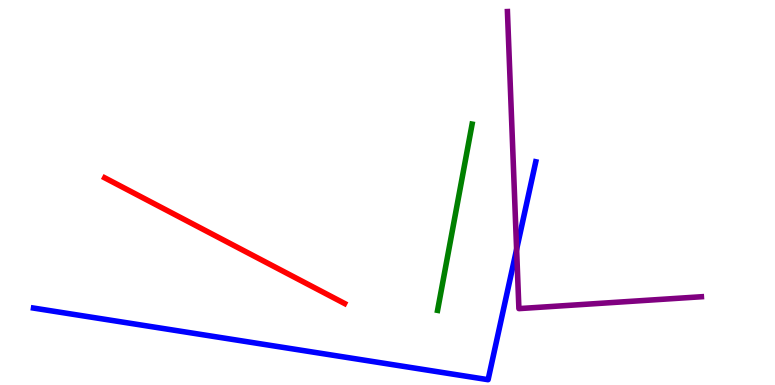[{'lines': ['blue', 'red'], 'intersections': []}, {'lines': ['green', 'red'], 'intersections': []}, {'lines': ['purple', 'red'], 'intersections': []}, {'lines': ['blue', 'green'], 'intersections': []}, {'lines': ['blue', 'purple'], 'intersections': [{'x': 6.67, 'y': 3.52}]}, {'lines': ['green', 'purple'], 'intersections': []}]